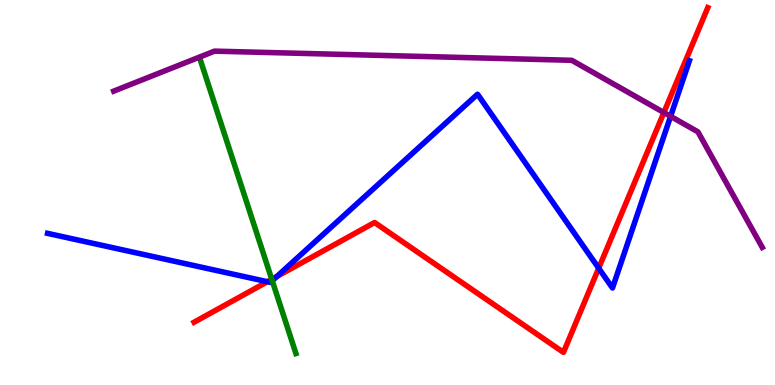[{'lines': ['blue', 'red'], 'intersections': [{'x': 3.45, 'y': 2.68}, {'x': 3.57, 'y': 2.82}, {'x': 7.73, 'y': 3.03}]}, {'lines': ['green', 'red'], 'intersections': [{'x': 3.51, 'y': 2.75}]}, {'lines': ['purple', 'red'], 'intersections': [{'x': 8.57, 'y': 7.08}]}, {'lines': ['blue', 'green'], 'intersections': [{'x': 3.51, 'y': 2.71}]}, {'lines': ['blue', 'purple'], 'intersections': [{'x': 8.65, 'y': 6.98}]}, {'lines': ['green', 'purple'], 'intersections': []}]